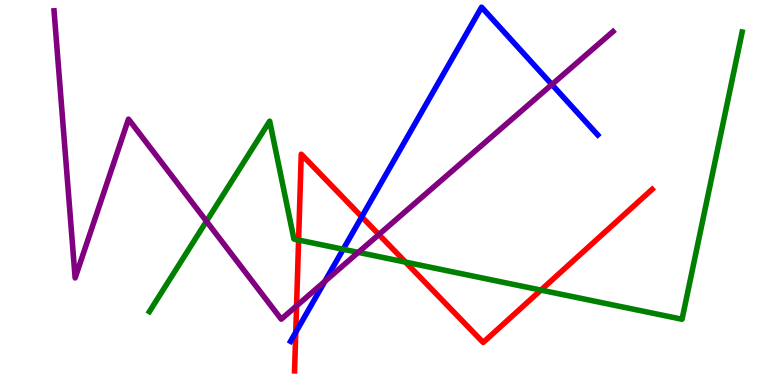[{'lines': ['blue', 'red'], 'intersections': [{'x': 3.82, 'y': 1.37}, {'x': 4.67, 'y': 4.37}]}, {'lines': ['green', 'red'], 'intersections': [{'x': 3.85, 'y': 3.77}, {'x': 5.23, 'y': 3.19}, {'x': 6.98, 'y': 2.47}]}, {'lines': ['purple', 'red'], 'intersections': [{'x': 3.83, 'y': 2.06}, {'x': 4.89, 'y': 3.91}]}, {'lines': ['blue', 'green'], 'intersections': [{'x': 4.43, 'y': 3.53}]}, {'lines': ['blue', 'purple'], 'intersections': [{'x': 4.19, 'y': 2.69}, {'x': 7.12, 'y': 7.8}]}, {'lines': ['green', 'purple'], 'intersections': [{'x': 2.66, 'y': 4.25}, {'x': 4.62, 'y': 3.44}]}]